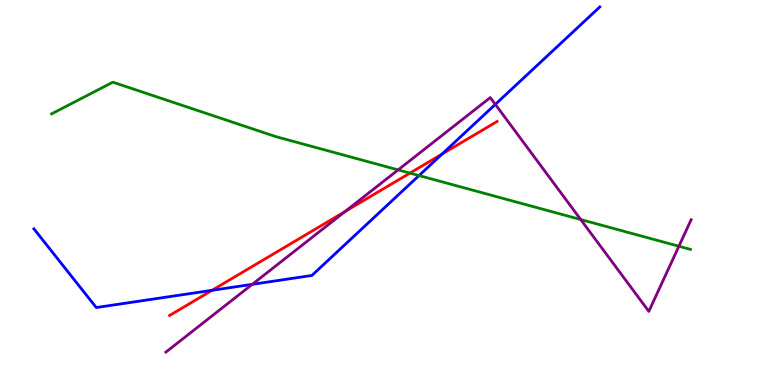[{'lines': ['blue', 'red'], 'intersections': [{'x': 2.74, 'y': 2.46}, {'x': 5.7, 'y': 6.0}]}, {'lines': ['green', 'red'], 'intersections': [{'x': 5.29, 'y': 5.5}]}, {'lines': ['purple', 'red'], 'intersections': [{'x': 4.45, 'y': 4.51}]}, {'lines': ['blue', 'green'], 'intersections': [{'x': 5.41, 'y': 5.44}]}, {'lines': ['blue', 'purple'], 'intersections': [{'x': 3.26, 'y': 2.61}, {'x': 6.39, 'y': 7.29}]}, {'lines': ['green', 'purple'], 'intersections': [{'x': 5.14, 'y': 5.59}, {'x': 7.49, 'y': 4.3}, {'x': 8.76, 'y': 3.6}]}]